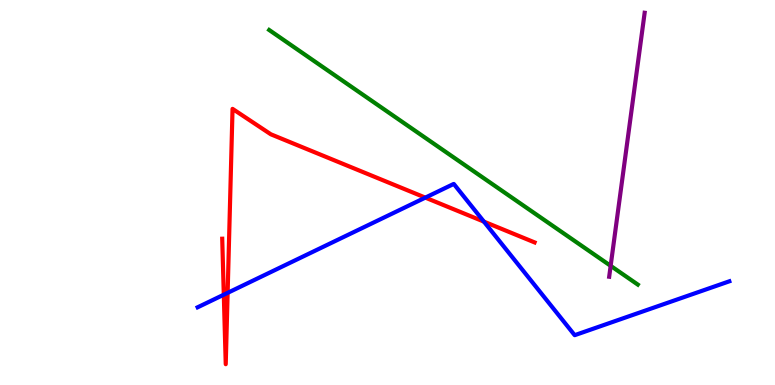[{'lines': ['blue', 'red'], 'intersections': [{'x': 2.89, 'y': 2.35}, {'x': 2.94, 'y': 2.39}, {'x': 5.49, 'y': 4.87}, {'x': 6.24, 'y': 4.24}]}, {'lines': ['green', 'red'], 'intersections': []}, {'lines': ['purple', 'red'], 'intersections': []}, {'lines': ['blue', 'green'], 'intersections': []}, {'lines': ['blue', 'purple'], 'intersections': []}, {'lines': ['green', 'purple'], 'intersections': [{'x': 7.88, 'y': 3.1}]}]